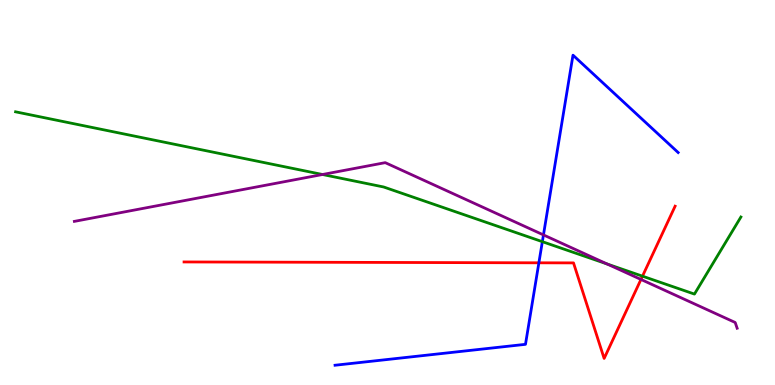[{'lines': ['blue', 'red'], 'intersections': [{'x': 6.95, 'y': 3.17}]}, {'lines': ['green', 'red'], 'intersections': [{'x': 8.29, 'y': 2.83}]}, {'lines': ['purple', 'red'], 'intersections': [{'x': 8.27, 'y': 2.74}]}, {'lines': ['blue', 'green'], 'intersections': [{'x': 7.0, 'y': 3.72}]}, {'lines': ['blue', 'purple'], 'intersections': [{'x': 7.01, 'y': 3.9}]}, {'lines': ['green', 'purple'], 'intersections': [{'x': 4.16, 'y': 5.47}, {'x': 7.83, 'y': 3.14}]}]